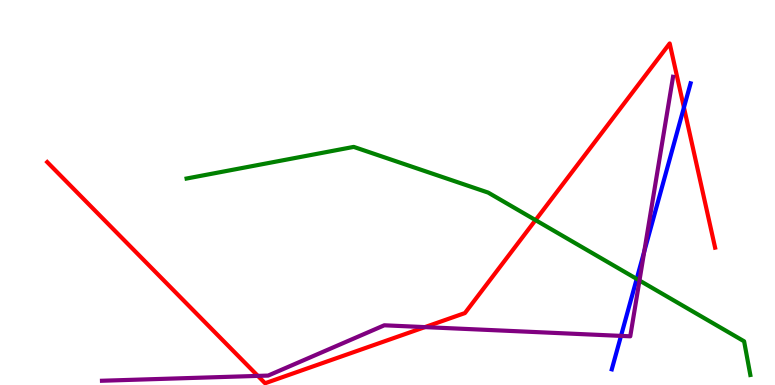[{'lines': ['blue', 'red'], 'intersections': [{'x': 8.82, 'y': 7.21}]}, {'lines': ['green', 'red'], 'intersections': [{'x': 6.91, 'y': 4.28}]}, {'lines': ['purple', 'red'], 'intersections': [{'x': 3.33, 'y': 0.237}, {'x': 5.48, 'y': 1.5}]}, {'lines': ['blue', 'green'], 'intersections': [{'x': 8.22, 'y': 2.76}]}, {'lines': ['blue', 'purple'], 'intersections': [{'x': 8.01, 'y': 1.28}, {'x': 8.31, 'y': 3.47}]}, {'lines': ['green', 'purple'], 'intersections': [{'x': 8.25, 'y': 2.71}]}]